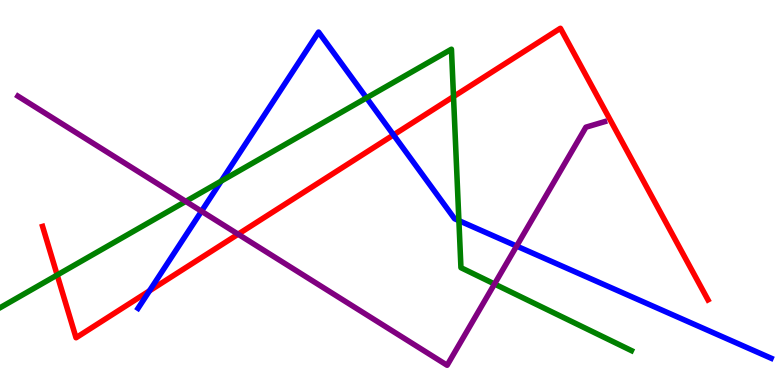[{'lines': ['blue', 'red'], 'intersections': [{'x': 1.93, 'y': 2.45}, {'x': 5.08, 'y': 6.5}]}, {'lines': ['green', 'red'], 'intersections': [{'x': 0.738, 'y': 2.86}, {'x': 5.85, 'y': 7.49}]}, {'lines': ['purple', 'red'], 'intersections': [{'x': 3.07, 'y': 3.92}]}, {'lines': ['blue', 'green'], 'intersections': [{'x': 2.85, 'y': 5.3}, {'x': 4.73, 'y': 7.46}, {'x': 5.92, 'y': 4.27}]}, {'lines': ['blue', 'purple'], 'intersections': [{'x': 2.6, 'y': 4.51}, {'x': 6.67, 'y': 3.61}]}, {'lines': ['green', 'purple'], 'intersections': [{'x': 2.4, 'y': 4.77}, {'x': 6.38, 'y': 2.62}]}]